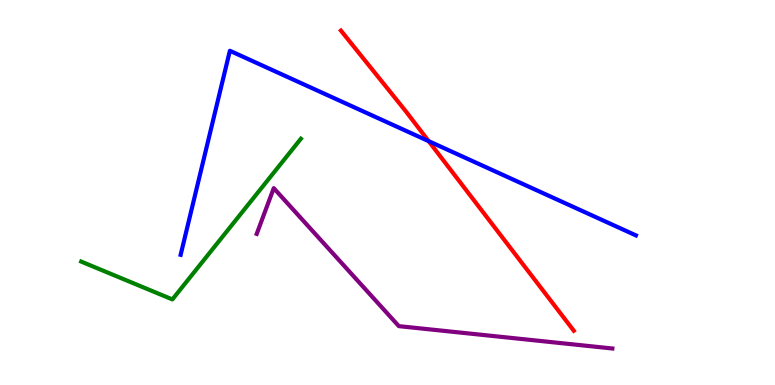[{'lines': ['blue', 'red'], 'intersections': [{'x': 5.53, 'y': 6.33}]}, {'lines': ['green', 'red'], 'intersections': []}, {'lines': ['purple', 'red'], 'intersections': []}, {'lines': ['blue', 'green'], 'intersections': []}, {'lines': ['blue', 'purple'], 'intersections': []}, {'lines': ['green', 'purple'], 'intersections': []}]